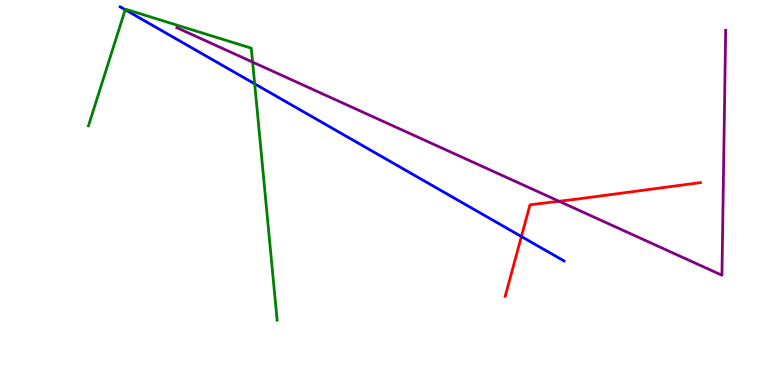[{'lines': ['blue', 'red'], 'intersections': [{'x': 6.73, 'y': 3.86}]}, {'lines': ['green', 'red'], 'intersections': []}, {'lines': ['purple', 'red'], 'intersections': [{'x': 7.21, 'y': 4.77}]}, {'lines': ['blue', 'green'], 'intersections': [{'x': 1.62, 'y': 9.75}, {'x': 3.29, 'y': 7.82}]}, {'lines': ['blue', 'purple'], 'intersections': []}, {'lines': ['green', 'purple'], 'intersections': [{'x': 3.26, 'y': 8.39}]}]